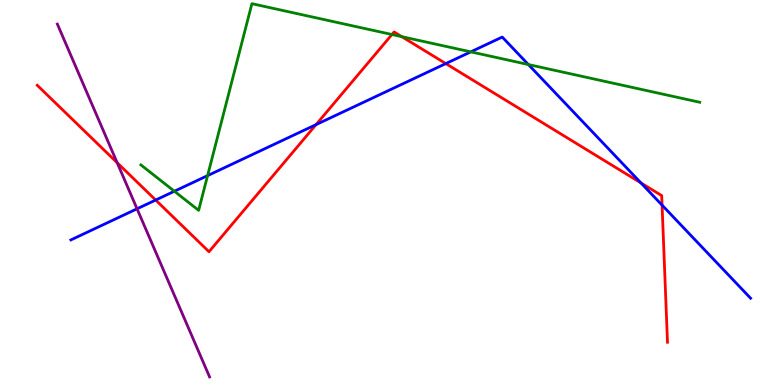[{'lines': ['blue', 'red'], 'intersections': [{'x': 2.01, 'y': 4.8}, {'x': 4.08, 'y': 6.76}, {'x': 5.75, 'y': 8.35}, {'x': 8.27, 'y': 5.25}, {'x': 8.54, 'y': 4.67}]}, {'lines': ['green', 'red'], 'intersections': [{'x': 5.06, 'y': 9.1}, {'x': 5.18, 'y': 9.05}]}, {'lines': ['purple', 'red'], 'intersections': [{'x': 1.51, 'y': 5.77}]}, {'lines': ['blue', 'green'], 'intersections': [{'x': 2.25, 'y': 5.03}, {'x': 2.68, 'y': 5.44}, {'x': 6.07, 'y': 8.65}, {'x': 6.82, 'y': 8.32}]}, {'lines': ['blue', 'purple'], 'intersections': [{'x': 1.77, 'y': 4.58}]}, {'lines': ['green', 'purple'], 'intersections': []}]